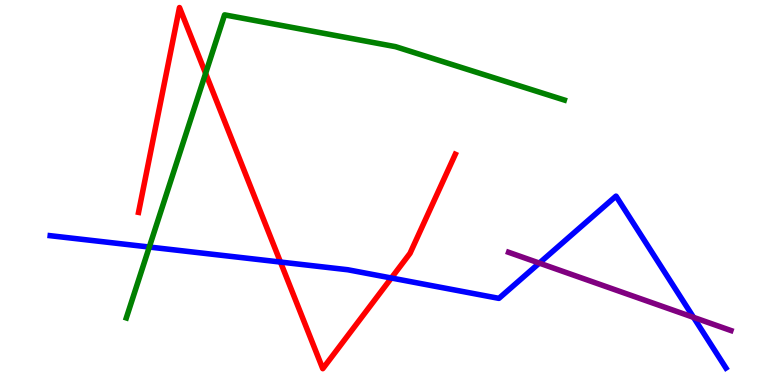[{'lines': ['blue', 'red'], 'intersections': [{'x': 3.62, 'y': 3.19}, {'x': 5.05, 'y': 2.78}]}, {'lines': ['green', 'red'], 'intersections': [{'x': 2.65, 'y': 8.09}]}, {'lines': ['purple', 'red'], 'intersections': []}, {'lines': ['blue', 'green'], 'intersections': [{'x': 1.93, 'y': 3.58}]}, {'lines': ['blue', 'purple'], 'intersections': [{'x': 6.96, 'y': 3.17}, {'x': 8.95, 'y': 1.76}]}, {'lines': ['green', 'purple'], 'intersections': []}]